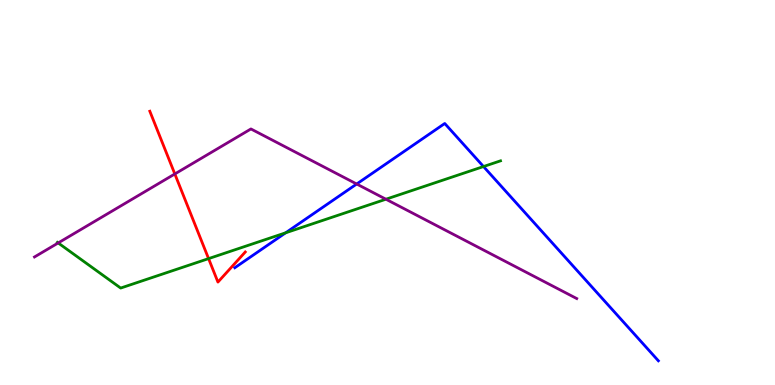[{'lines': ['blue', 'red'], 'intersections': []}, {'lines': ['green', 'red'], 'intersections': [{'x': 2.69, 'y': 3.28}]}, {'lines': ['purple', 'red'], 'intersections': [{'x': 2.26, 'y': 5.48}]}, {'lines': ['blue', 'green'], 'intersections': [{'x': 3.69, 'y': 3.95}, {'x': 6.24, 'y': 5.67}]}, {'lines': ['blue', 'purple'], 'intersections': [{'x': 4.6, 'y': 5.22}]}, {'lines': ['green', 'purple'], 'intersections': [{'x': 0.751, 'y': 3.69}, {'x': 4.98, 'y': 4.83}]}]